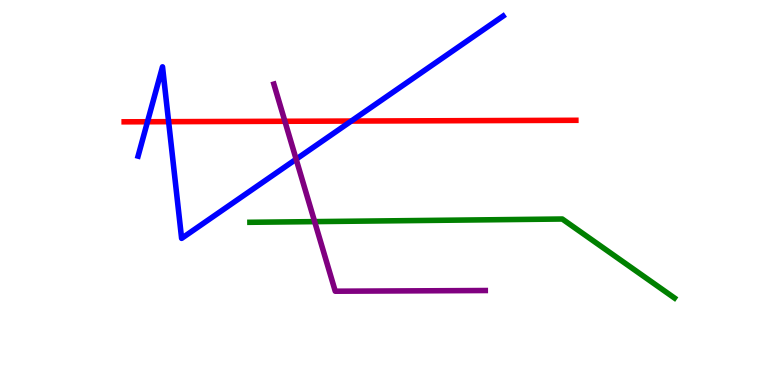[{'lines': ['blue', 'red'], 'intersections': [{'x': 1.9, 'y': 6.84}, {'x': 2.18, 'y': 6.84}, {'x': 4.53, 'y': 6.86}]}, {'lines': ['green', 'red'], 'intersections': []}, {'lines': ['purple', 'red'], 'intersections': [{'x': 3.68, 'y': 6.85}]}, {'lines': ['blue', 'green'], 'intersections': []}, {'lines': ['blue', 'purple'], 'intersections': [{'x': 3.82, 'y': 5.87}]}, {'lines': ['green', 'purple'], 'intersections': [{'x': 4.06, 'y': 4.24}]}]